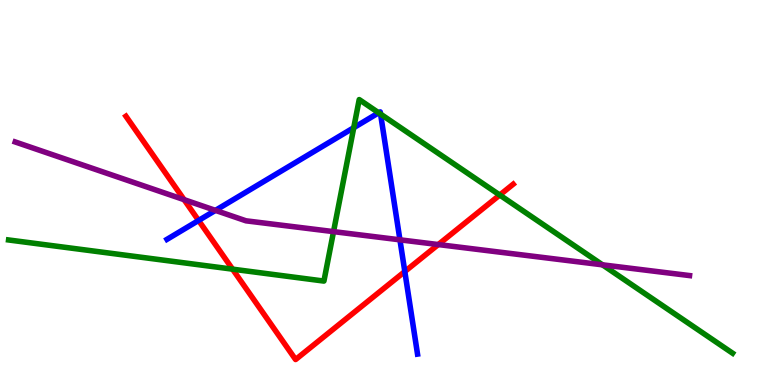[{'lines': ['blue', 'red'], 'intersections': [{'x': 2.56, 'y': 4.27}, {'x': 5.22, 'y': 2.95}]}, {'lines': ['green', 'red'], 'intersections': [{'x': 3.0, 'y': 3.01}, {'x': 6.45, 'y': 4.93}]}, {'lines': ['purple', 'red'], 'intersections': [{'x': 2.38, 'y': 4.81}, {'x': 5.66, 'y': 3.65}]}, {'lines': ['blue', 'green'], 'intersections': [{'x': 4.56, 'y': 6.68}, {'x': 4.89, 'y': 7.07}, {'x': 4.91, 'y': 7.04}]}, {'lines': ['blue', 'purple'], 'intersections': [{'x': 2.78, 'y': 4.54}, {'x': 5.16, 'y': 3.77}]}, {'lines': ['green', 'purple'], 'intersections': [{'x': 4.3, 'y': 3.98}, {'x': 7.77, 'y': 3.12}]}]